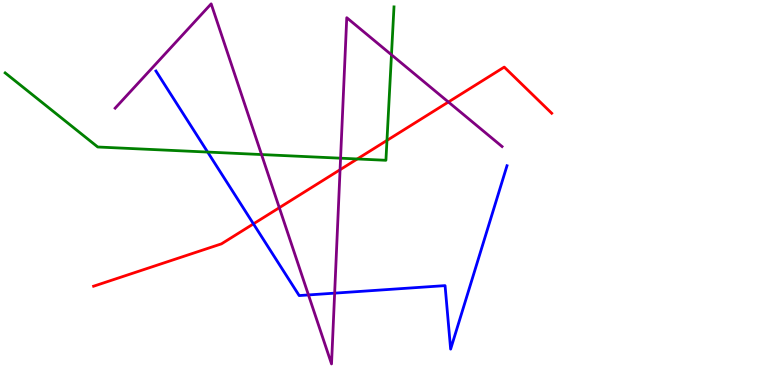[{'lines': ['blue', 'red'], 'intersections': [{'x': 3.27, 'y': 4.19}]}, {'lines': ['green', 'red'], 'intersections': [{'x': 4.61, 'y': 5.87}, {'x': 4.99, 'y': 6.35}]}, {'lines': ['purple', 'red'], 'intersections': [{'x': 3.6, 'y': 4.61}, {'x': 4.39, 'y': 5.59}, {'x': 5.79, 'y': 7.35}]}, {'lines': ['blue', 'green'], 'intersections': [{'x': 2.68, 'y': 6.05}]}, {'lines': ['blue', 'purple'], 'intersections': [{'x': 3.98, 'y': 2.34}, {'x': 4.32, 'y': 2.39}]}, {'lines': ['green', 'purple'], 'intersections': [{'x': 3.37, 'y': 5.99}, {'x': 4.39, 'y': 5.89}, {'x': 5.05, 'y': 8.58}]}]